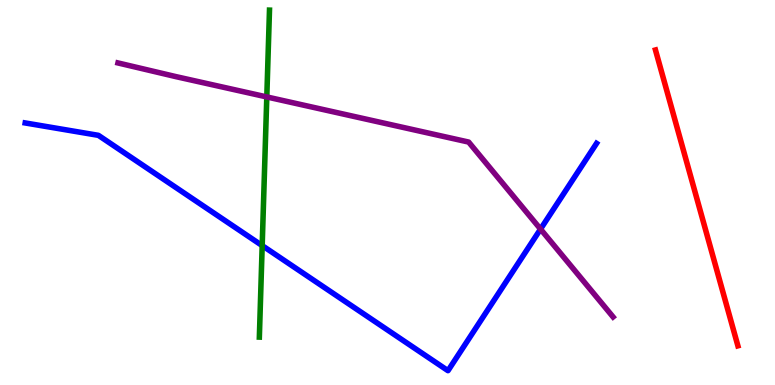[{'lines': ['blue', 'red'], 'intersections': []}, {'lines': ['green', 'red'], 'intersections': []}, {'lines': ['purple', 'red'], 'intersections': []}, {'lines': ['blue', 'green'], 'intersections': [{'x': 3.38, 'y': 3.62}]}, {'lines': ['blue', 'purple'], 'intersections': [{'x': 6.97, 'y': 4.05}]}, {'lines': ['green', 'purple'], 'intersections': [{'x': 3.44, 'y': 7.48}]}]